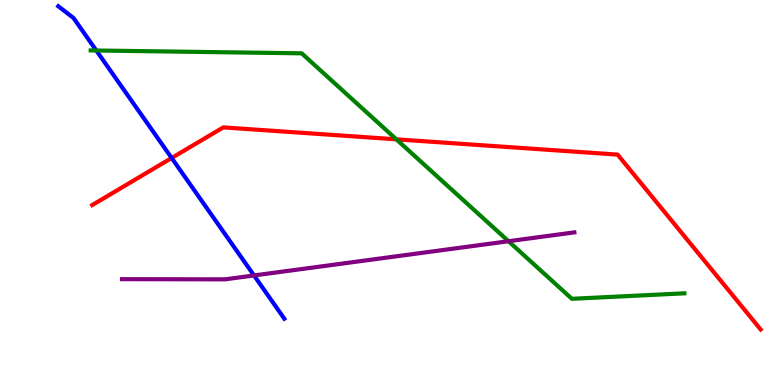[{'lines': ['blue', 'red'], 'intersections': [{'x': 2.21, 'y': 5.9}]}, {'lines': ['green', 'red'], 'intersections': [{'x': 5.11, 'y': 6.38}]}, {'lines': ['purple', 'red'], 'intersections': []}, {'lines': ['blue', 'green'], 'intersections': [{'x': 1.24, 'y': 8.69}]}, {'lines': ['blue', 'purple'], 'intersections': [{'x': 3.28, 'y': 2.85}]}, {'lines': ['green', 'purple'], 'intersections': [{'x': 6.56, 'y': 3.73}]}]